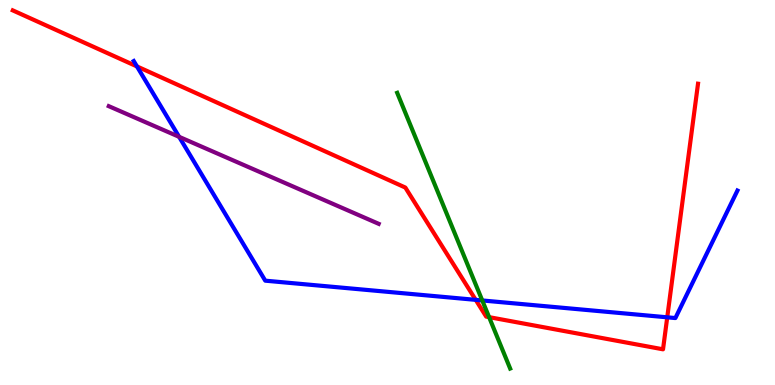[{'lines': ['blue', 'red'], 'intersections': [{'x': 1.77, 'y': 8.27}, {'x': 6.14, 'y': 2.21}, {'x': 8.61, 'y': 1.76}]}, {'lines': ['green', 'red'], 'intersections': [{'x': 6.31, 'y': 1.76}]}, {'lines': ['purple', 'red'], 'intersections': []}, {'lines': ['blue', 'green'], 'intersections': [{'x': 6.22, 'y': 2.2}]}, {'lines': ['blue', 'purple'], 'intersections': [{'x': 2.31, 'y': 6.45}]}, {'lines': ['green', 'purple'], 'intersections': []}]